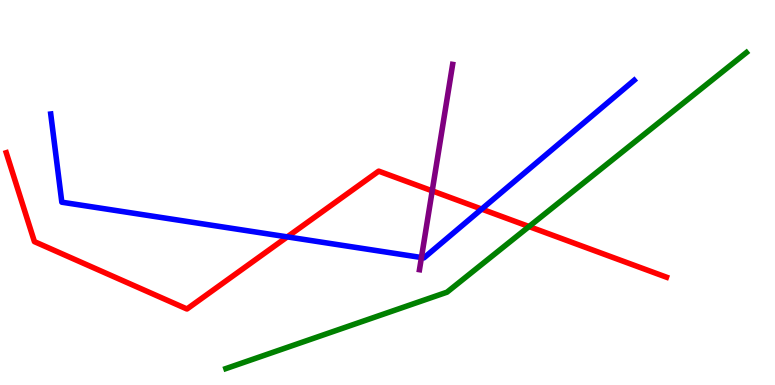[{'lines': ['blue', 'red'], 'intersections': [{'x': 3.71, 'y': 3.85}, {'x': 6.22, 'y': 4.57}]}, {'lines': ['green', 'red'], 'intersections': [{'x': 6.83, 'y': 4.12}]}, {'lines': ['purple', 'red'], 'intersections': [{'x': 5.58, 'y': 5.04}]}, {'lines': ['blue', 'green'], 'intersections': []}, {'lines': ['blue', 'purple'], 'intersections': [{'x': 5.44, 'y': 3.31}]}, {'lines': ['green', 'purple'], 'intersections': []}]